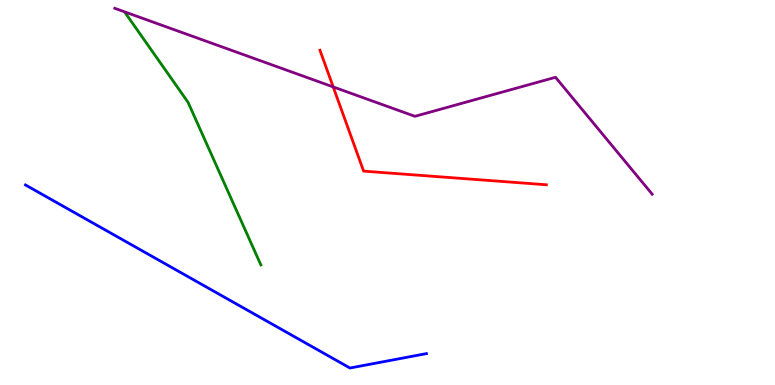[{'lines': ['blue', 'red'], 'intersections': []}, {'lines': ['green', 'red'], 'intersections': []}, {'lines': ['purple', 'red'], 'intersections': [{'x': 4.3, 'y': 7.74}]}, {'lines': ['blue', 'green'], 'intersections': []}, {'lines': ['blue', 'purple'], 'intersections': []}, {'lines': ['green', 'purple'], 'intersections': []}]